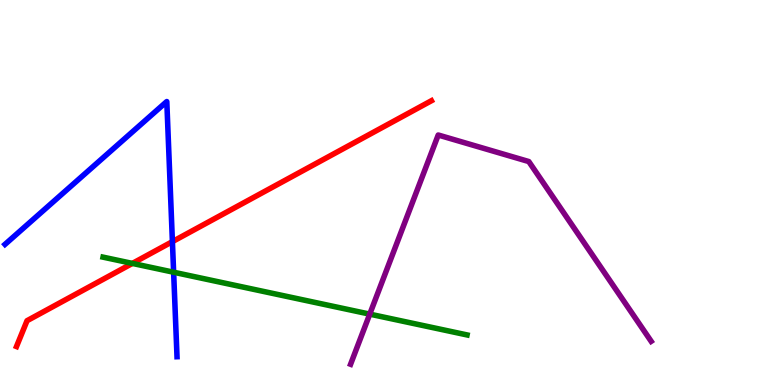[{'lines': ['blue', 'red'], 'intersections': [{'x': 2.22, 'y': 3.72}]}, {'lines': ['green', 'red'], 'intersections': [{'x': 1.71, 'y': 3.16}]}, {'lines': ['purple', 'red'], 'intersections': []}, {'lines': ['blue', 'green'], 'intersections': [{'x': 2.24, 'y': 2.93}]}, {'lines': ['blue', 'purple'], 'intersections': []}, {'lines': ['green', 'purple'], 'intersections': [{'x': 4.77, 'y': 1.84}]}]